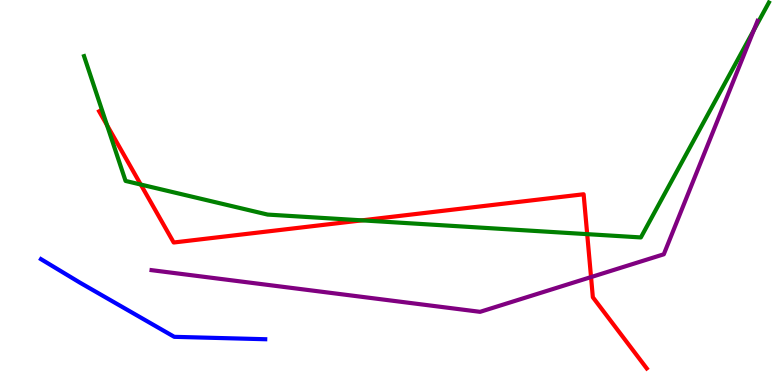[{'lines': ['blue', 'red'], 'intersections': []}, {'lines': ['green', 'red'], 'intersections': [{'x': 1.38, 'y': 6.75}, {'x': 1.82, 'y': 5.21}, {'x': 4.67, 'y': 4.28}, {'x': 7.58, 'y': 3.92}]}, {'lines': ['purple', 'red'], 'intersections': [{'x': 7.63, 'y': 2.8}]}, {'lines': ['blue', 'green'], 'intersections': []}, {'lines': ['blue', 'purple'], 'intersections': []}, {'lines': ['green', 'purple'], 'intersections': [{'x': 9.73, 'y': 9.22}]}]